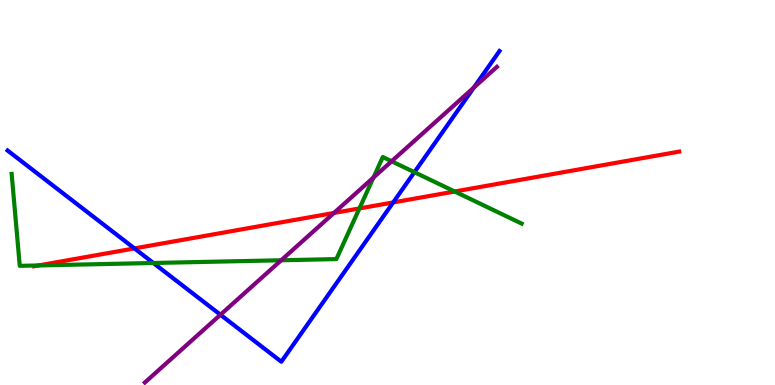[{'lines': ['blue', 'red'], 'intersections': [{'x': 1.74, 'y': 3.55}, {'x': 5.07, 'y': 4.74}]}, {'lines': ['green', 'red'], 'intersections': [{'x': 0.499, 'y': 3.11}, {'x': 4.64, 'y': 4.59}, {'x': 5.87, 'y': 5.03}]}, {'lines': ['purple', 'red'], 'intersections': [{'x': 4.31, 'y': 4.47}]}, {'lines': ['blue', 'green'], 'intersections': [{'x': 1.98, 'y': 3.17}, {'x': 5.35, 'y': 5.53}]}, {'lines': ['blue', 'purple'], 'intersections': [{'x': 2.84, 'y': 1.82}, {'x': 6.11, 'y': 7.73}]}, {'lines': ['green', 'purple'], 'intersections': [{'x': 3.63, 'y': 3.24}, {'x': 4.82, 'y': 5.39}, {'x': 5.05, 'y': 5.81}]}]